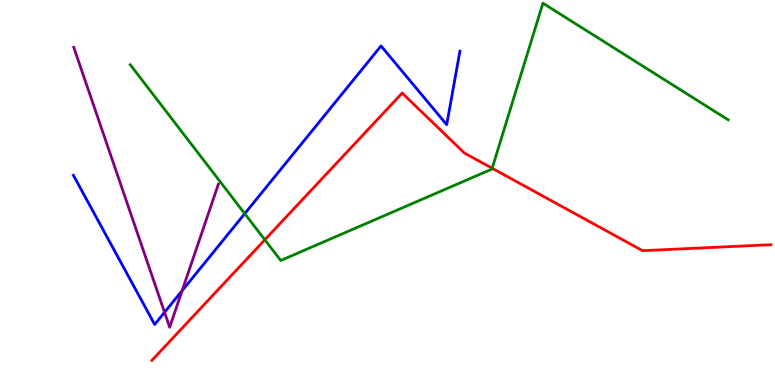[{'lines': ['blue', 'red'], 'intersections': []}, {'lines': ['green', 'red'], 'intersections': [{'x': 3.42, 'y': 3.77}, {'x': 6.35, 'y': 5.63}]}, {'lines': ['purple', 'red'], 'intersections': []}, {'lines': ['blue', 'green'], 'intersections': [{'x': 3.16, 'y': 4.45}]}, {'lines': ['blue', 'purple'], 'intersections': [{'x': 2.12, 'y': 1.89}, {'x': 2.35, 'y': 2.45}]}, {'lines': ['green', 'purple'], 'intersections': []}]